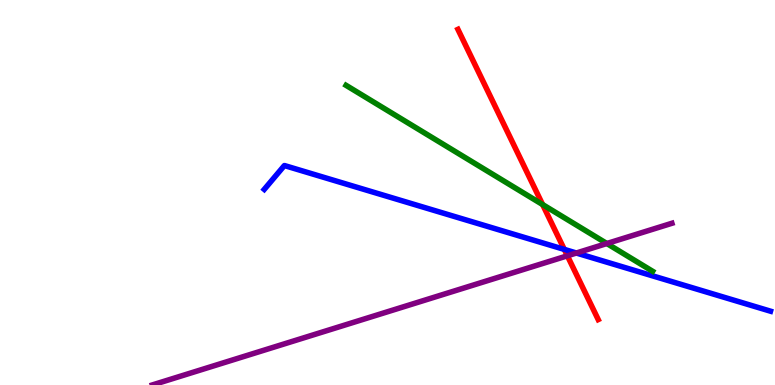[{'lines': ['blue', 'red'], 'intersections': [{'x': 7.28, 'y': 3.52}]}, {'lines': ['green', 'red'], 'intersections': [{'x': 7.0, 'y': 4.69}]}, {'lines': ['purple', 'red'], 'intersections': [{'x': 7.32, 'y': 3.36}]}, {'lines': ['blue', 'green'], 'intersections': []}, {'lines': ['blue', 'purple'], 'intersections': [{'x': 7.44, 'y': 3.43}]}, {'lines': ['green', 'purple'], 'intersections': [{'x': 7.83, 'y': 3.67}]}]